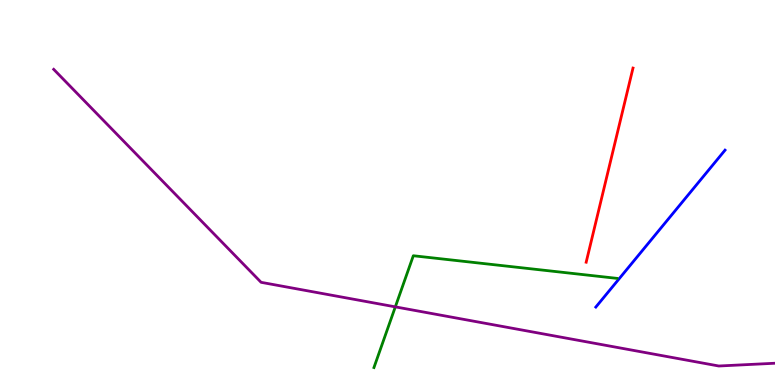[{'lines': ['blue', 'red'], 'intersections': []}, {'lines': ['green', 'red'], 'intersections': []}, {'lines': ['purple', 'red'], 'intersections': []}, {'lines': ['blue', 'green'], 'intersections': []}, {'lines': ['blue', 'purple'], 'intersections': []}, {'lines': ['green', 'purple'], 'intersections': [{'x': 5.1, 'y': 2.03}]}]